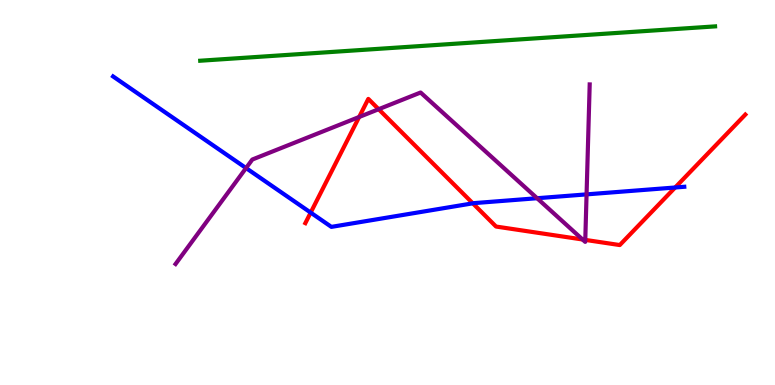[{'lines': ['blue', 'red'], 'intersections': [{'x': 4.01, 'y': 4.48}, {'x': 6.1, 'y': 4.72}, {'x': 8.71, 'y': 5.13}]}, {'lines': ['green', 'red'], 'intersections': []}, {'lines': ['purple', 'red'], 'intersections': [{'x': 4.63, 'y': 6.96}, {'x': 4.89, 'y': 7.16}, {'x': 7.52, 'y': 3.78}, {'x': 7.55, 'y': 3.77}]}, {'lines': ['blue', 'green'], 'intersections': []}, {'lines': ['blue', 'purple'], 'intersections': [{'x': 3.17, 'y': 5.63}, {'x': 6.93, 'y': 4.85}, {'x': 7.57, 'y': 4.95}]}, {'lines': ['green', 'purple'], 'intersections': []}]